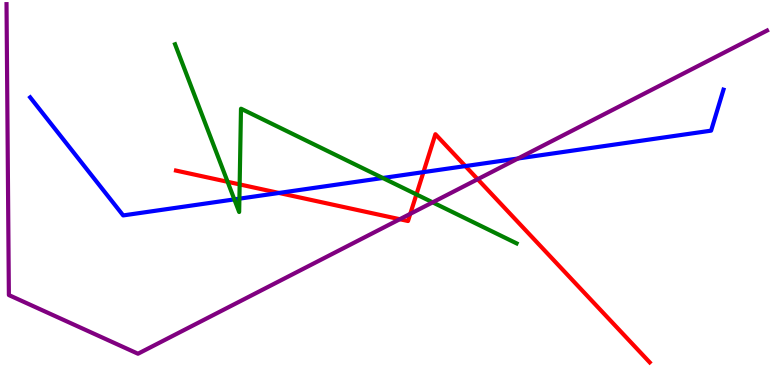[{'lines': ['blue', 'red'], 'intersections': [{'x': 3.6, 'y': 4.99}, {'x': 5.46, 'y': 5.53}, {'x': 6.0, 'y': 5.69}]}, {'lines': ['green', 'red'], 'intersections': [{'x': 2.94, 'y': 5.28}, {'x': 3.09, 'y': 5.21}, {'x': 5.37, 'y': 4.95}]}, {'lines': ['purple', 'red'], 'intersections': [{'x': 5.16, 'y': 4.31}, {'x': 5.29, 'y': 4.45}, {'x': 6.16, 'y': 5.35}]}, {'lines': ['blue', 'green'], 'intersections': [{'x': 3.02, 'y': 4.82}, {'x': 3.09, 'y': 4.84}, {'x': 4.94, 'y': 5.38}]}, {'lines': ['blue', 'purple'], 'intersections': [{'x': 6.68, 'y': 5.88}]}, {'lines': ['green', 'purple'], 'intersections': [{'x': 5.58, 'y': 4.74}]}]